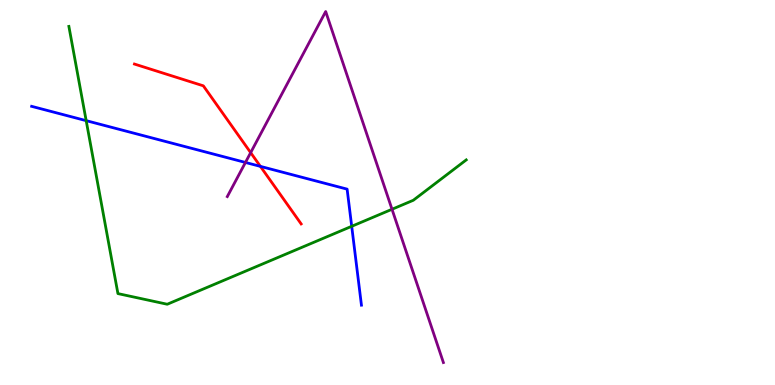[{'lines': ['blue', 'red'], 'intersections': [{'x': 3.36, 'y': 5.68}]}, {'lines': ['green', 'red'], 'intersections': []}, {'lines': ['purple', 'red'], 'intersections': [{'x': 3.23, 'y': 6.04}]}, {'lines': ['blue', 'green'], 'intersections': [{'x': 1.11, 'y': 6.87}, {'x': 4.54, 'y': 4.12}]}, {'lines': ['blue', 'purple'], 'intersections': [{'x': 3.17, 'y': 5.78}]}, {'lines': ['green', 'purple'], 'intersections': [{'x': 5.06, 'y': 4.56}]}]